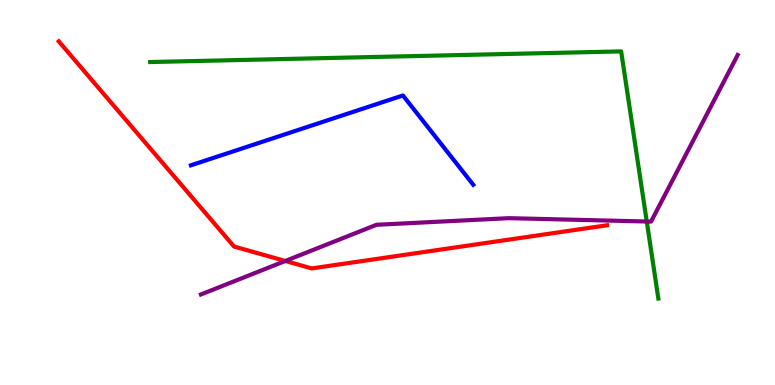[{'lines': ['blue', 'red'], 'intersections': []}, {'lines': ['green', 'red'], 'intersections': []}, {'lines': ['purple', 'red'], 'intersections': [{'x': 3.68, 'y': 3.22}]}, {'lines': ['blue', 'green'], 'intersections': []}, {'lines': ['blue', 'purple'], 'intersections': []}, {'lines': ['green', 'purple'], 'intersections': [{'x': 8.35, 'y': 4.25}]}]